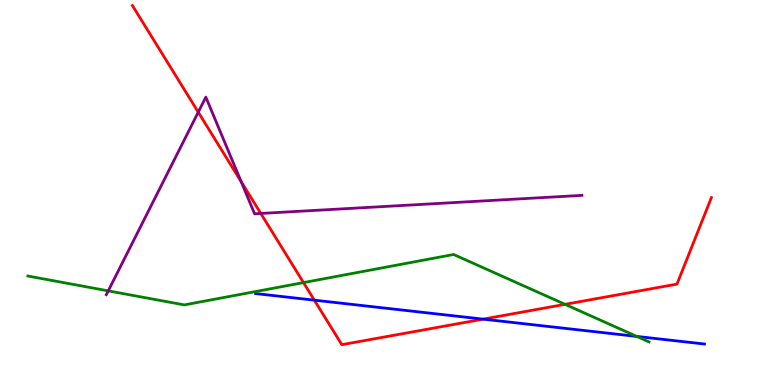[{'lines': ['blue', 'red'], 'intersections': [{'x': 4.06, 'y': 2.2}, {'x': 6.23, 'y': 1.71}]}, {'lines': ['green', 'red'], 'intersections': [{'x': 3.92, 'y': 2.66}, {'x': 7.29, 'y': 2.1}]}, {'lines': ['purple', 'red'], 'intersections': [{'x': 2.56, 'y': 7.09}, {'x': 3.11, 'y': 5.28}, {'x': 3.37, 'y': 4.46}]}, {'lines': ['blue', 'green'], 'intersections': [{'x': 8.22, 'y': 1.26}]}, {'lines': ['blue', 'purple'], 'intersections': []}, {'lines': ['green', 'purple'], 'intersections': [{'x': 1.4, 'y': 2.45}]}]